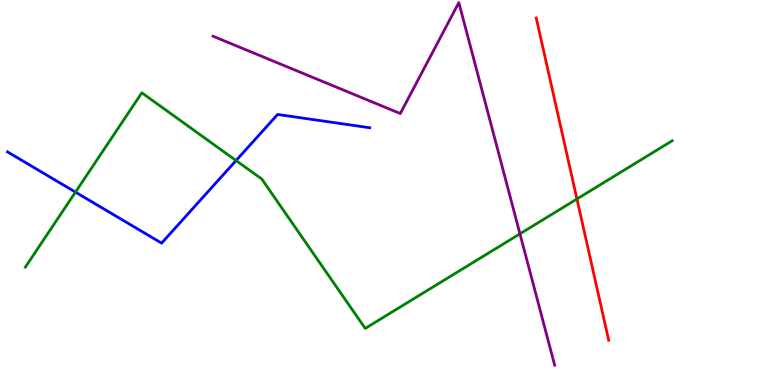[{'lines': ['blue', 'red'], 'intersections': []}, {'lines': ['green', 'red'], 'intersections': [{'x': 7.44, 'y': 4.83}]}, {'lines': ['purple', 'red'], 'intersections': []}, {'lines': ['blue', 'green'], 'intersections': [{'x': 0.974, 'y': 5.01}, {'x': 3.05, 'y': 5.83}]}, {'lines': ['blue', 'purple'], 'intersections': []}, {'lines': ['green', 'purple'], 'intersections': [{'x': 6.71, 'y': 3.93}]}]